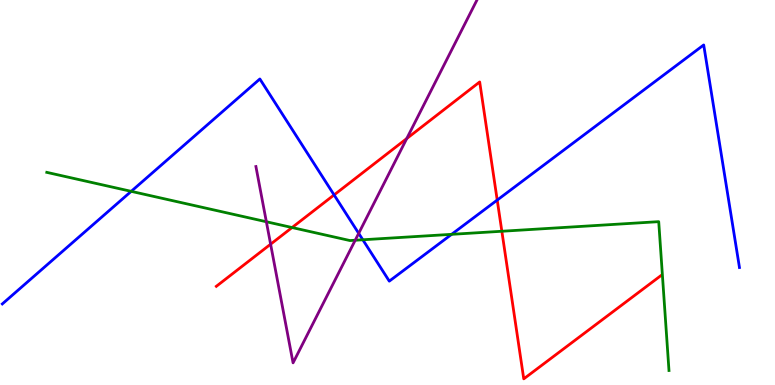[{'lines': ['blue', 'red'], 'intersections': [{'x': 4.31, 'y': 4.94}, {'x': 6.42, 'y': 4.8}]}, {'lines': ['green', 'red'], 'intersections': [{'x': 3.77, 'y': 4.09}, {'x': 6.48, 'y': 3.99}]}, {'lines': ['purple', 'red'], 'intersections': [{'x': 3.49, 'y': 3.66}, {'x': 5.25, 'y': 6.4}]}, {'lines': ['blue', 'green'], 'intersections': [{'x': 1.69, 'y': 5.03}, {'x': 4.68, 'y': 3.77}, {'x': 5.83, 'y': 3.91}]}, {'lines': ['blue', 'purple'], 'intersections': [{'x': 4.63, 'y': 3.94}]}, {'lines': ['green', 'purple'], 'intersections': [{'x': 3.44, 'y': 4.24}, {'x': 4.58, 'y': 3.76}]}]